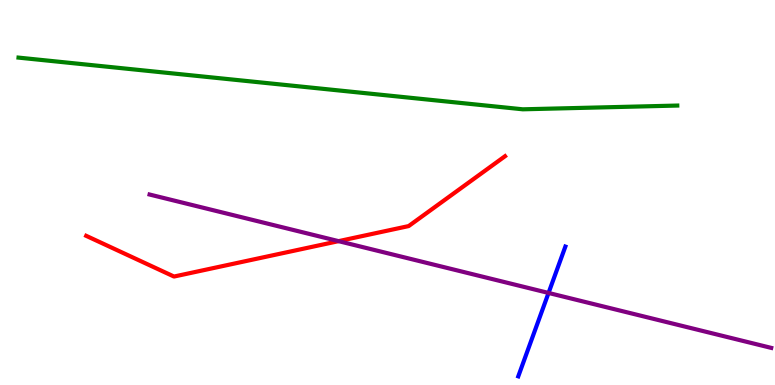[{'lines': ['blue', 'red'], 'intersections': []}, {'lines': ['green', 'red'], 'intersections': []}, {'lines': ['purple', 'red'], 'intersections': [{'x': 4.37, 'y': 3.74}]}, {'lines': ['blue', 'green'], 'intersections': []}, {'lines': ['blue', 'purple'], 'intersections': [{'x': 7.08, 'y': 2.39}]}, {'lines': ['green', 'purple'], 'intersections': []}]